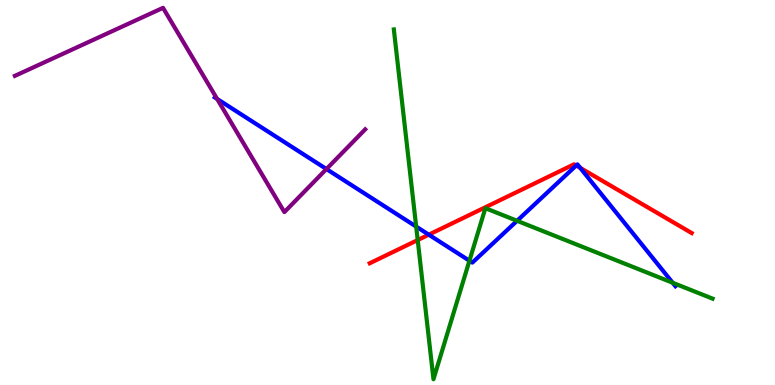[{'lines': ['blue', 'red'], 'intersections': [{'x': 5.53, 'y': 3.9}, {'x': 7.43, 'y': 5.7}, {'x': 7.49, 'y': 5.64}]}, {'lines': ['green', 'red'], 'intersections': [{'x': 5.39, 'y': 3.77}]}, {'lines': ['purple', 'red'], 'intersections': []}, {'lines': ['blue', 'green'], 'intersections': [{'x': 5.37, 'y': 4.11}, {'x': 6.06, 'y': 3.23}, {'x': 6.67, 'y': 4.26}, {'x': 8.68, 'y': 2.66}]}, {'lines': ['blue', 'purple'], 'intersections': [{'x': 2.8, 'y': 7.43}, {'x': 4.21, 'y': 5.61}]}, {'lines': ['green', 'purple'], 'intersections': []}]